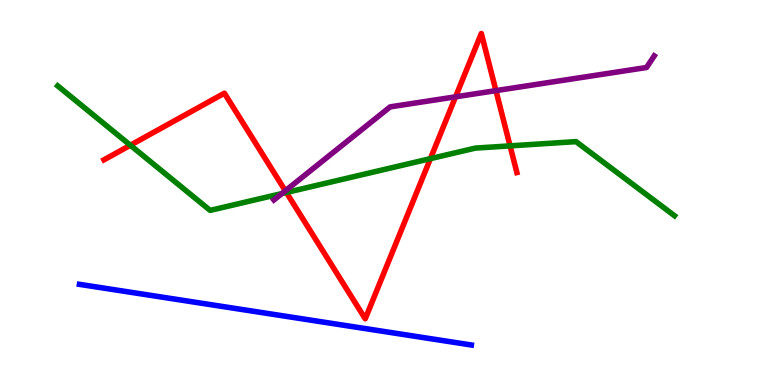[{'lines': ['blue', 'red'], 'intersections': []}, {'lines': ['green', 'red'], 'intersections': [{'x': 1.68, 'y': 6.23}, {'x': 3.7, 'y': 5.0}, {'x': 5.55, 'y': 5.88}, {'x': 6.58, 'y': 6.21}]}, {'lines': ['purple', 'red'], 'intersections': [{'x': 3.68, 'y': 5.04}, {'x': 5.88, 'y': 7.49}, {'x': 6.4, 'y': 7.65}]}, {'lines': ['blue', 'green'], 'intersections': []}, {'lines': ['blue', 'purple'], 'intersections': []}, {'lines': ['green', 'purple'], 'intersections': [{'x': 3.64, 'y': 4.97}]}]